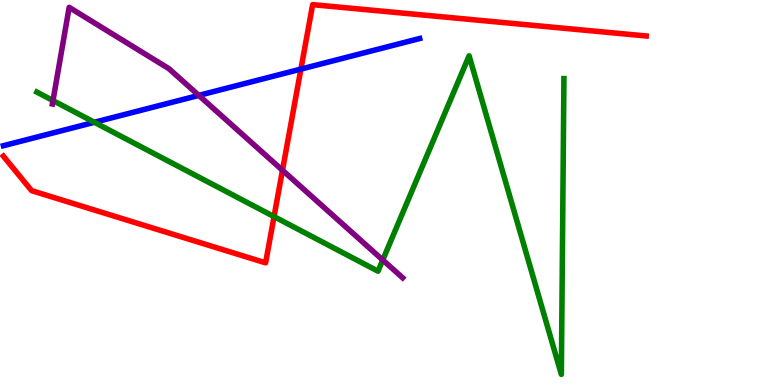[{'lines': ['blue', 'red'], 'intersections': [{'x': 3.88, 'y': 8.21}]}, {'lines': ['green', 'red'], 'intersections': [{'x': 3.54, 'y': 4.37}]}, {'lines': ['purple', 'red'], 'intersections': [{'x': 3.64, 'y': 5.58}]}, {'lines': ['blue', 'green'], 'intersections': [{'x': 1.22, 'y': 6.82}]}, {'lines': ['blue', 'purple'], 'intersections': [{'x': 2.57, 'y': 7.52}]}, {'lines': ['green', 'purple'], 'intersections': [{'x': 0.684, 'y': 7.39}, {'x': 4.94, 'y': 3.25}]}]